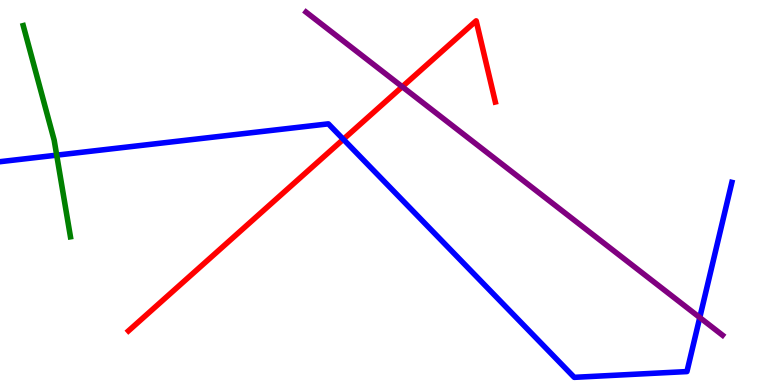[{'lines': ['blue', 'red'], 'intersections': [{'x': 4.43, 'y': 6.38}]}, {'lines': ['green', 'red'], 'intersections': []}, {'lines': ['purple', 'red'], 'intersections': [{'x': 5.19, 'y': 7.75}]}, {'lines': ['blue', 'green'], 'intersections': [{'x': 0.732, 'y': 5.97}]}, {'lines': ['blue', 'purple'], 'intersections': [{'x': 9.03, 'y': 1.75}]}, {'lines': ['green', 'purple'], 'intersections': []}]